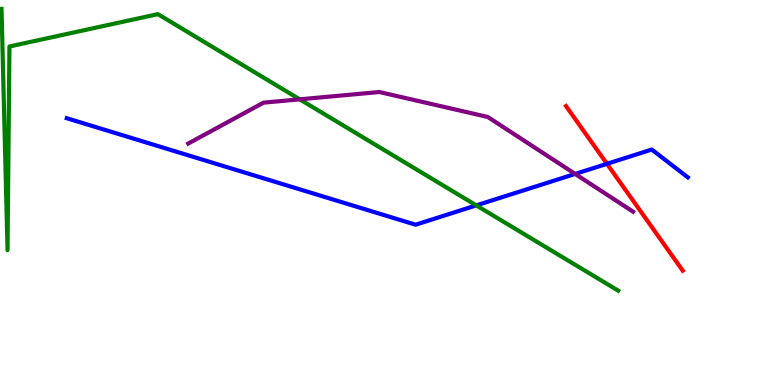[{'lines': ['blue', 'red'], 'intersections': [{'x': 7.83, 'y': 5.74}]}, {'lines': ['green', 'red'], 'intersections': []}, {'lines': ['purple', 'red'], 'intersections': []}, {'lines': ['blue', 'green'], 'intersections': [{'x': 6.15, 'y': 4.67}]}, {'lines': ['blue', 'purple'], 'intersections': [{'x': 7.42, 'y': 5.48}]}, {'lines': ['green', 'purple'], 'intersections': [{'x': 3.87, 'y': 7.42}]}]